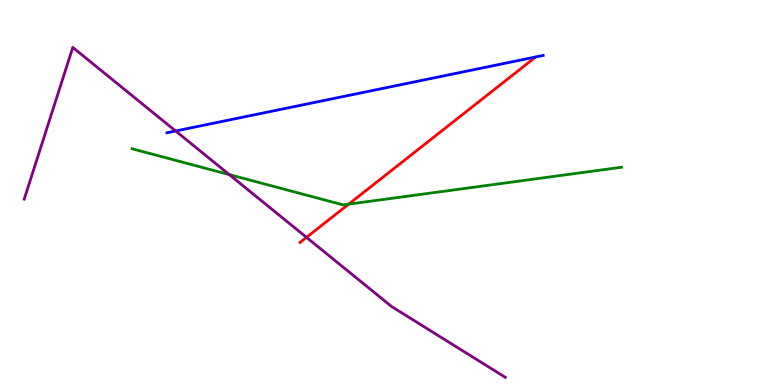[{'lines': ['blue', 'red'], 'intersections': []}, {'lines': ['green', 'red'], 'intersections': [{'x': 4.5, 'y': 4.7}]}, {'lines': ['purple', 'red'], 'intersections': [{'x': 3.95, 'y': 3.83}]}, {'lines': ['blue', 'green'], 'intersections': []}, {'lines': ['blue', 'purple'], 'intersections': [{'x': 2.27, 'y': 6.6}]}, {'lines': ['green', 'purple'], 'intersections': [{'x': 2.96, 'y': 5.47}]}]